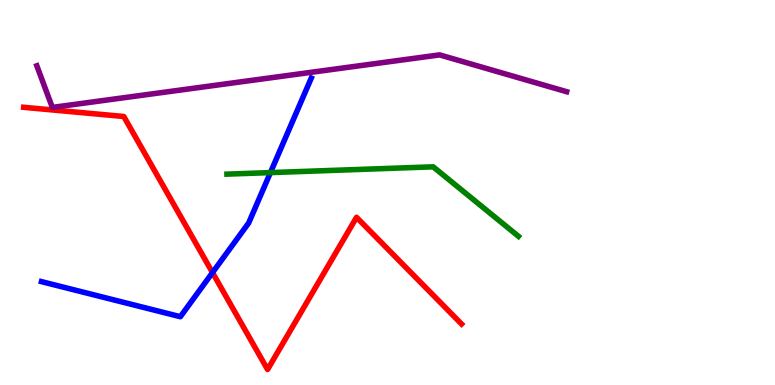[{'lines': ['blue', 'red'], 'intersections': [{'x': 2.74, 'y': 2.92}]}, {'lines': ['green', 'red'], 'intersections': []}, {'lines': ['purple', 'red'], 'intersections': []}, {'lines': ['blue', 'green'], 'intersections': [{'x': 3.49, 'y': 5.52}]}, {'lines': ['blue', 'purple'], 'intersections': []}, {'lines': ['green', 'purple'], 'intersections': []}]